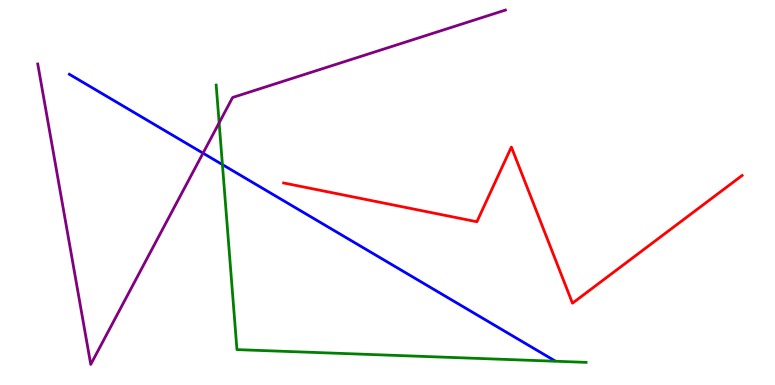[{'lines': ['blue', 'red'], 'intersections': []}, {'lines': ['green', 'red'], 'intersections': []}, {'lines': ['purple', 'red'], 'intersections': []}, {'lines': ['blue', 'green'], 'intersections': [{'x': 2.87, 'y': 5.72}]}, {'lines': ['blue', 'purple'], 'intersections': [{'x': 2.62, 'y': 6.02}]}, {'lines': ['green', 'purple'], 'intersections': [{'x': 2.83, 'y': 6.81}]}]